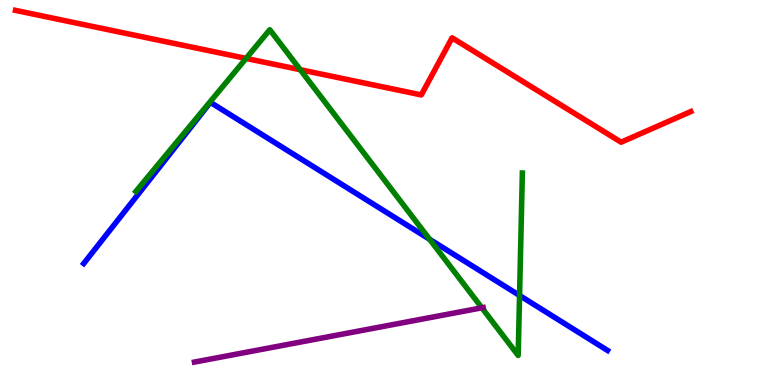[{'lines': ['blue', 'red'], 'intersections': []}, {'lines': ['green', 'red'], 'intersections': [{'x': 3.18, 'y': 8.48}, {'x': 3.87, 'y': 8.19}]}, {'lines': ['purple', 'red'], 'intersections': []}, {'lines': ['blue', 'green'], 'intersections': [{'x': 5.54, 'y': 3.78}, {'x': 6.7, 'y': 2.33}]}, {'lines': ['blue', 'purple'], 'intersections': []}, {'lines': ['green', 'purple'], 'intersections': [{'x': 6.22, 'y': 2.01}]}]